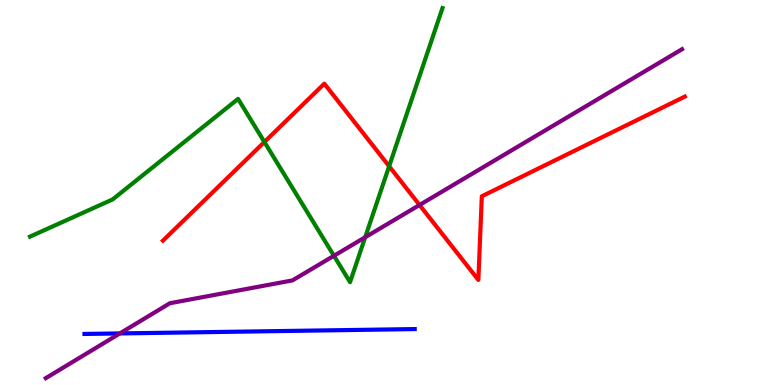[{'lines': ['blue', 'red'], 'intersections': []}, {'lines': ['green', 'red'], 'intersections': [{'x': 3.41, 'y': 6.31}, {'x': 5.02, 'y': 5.68}]}, {'lines': ['purple', 'red'], 'intersections': [{'x': 5.41, 'y': 4.68}]}, {'lines': ['blue', 'green'], 'intersections': []}, {'lines': ['blue', 'purple'], 'intersections': [{'x': 1.55, 'y': 1.34}]}, {'lines': ['green', 'purple'], 'intersections': [{'x': 4.31, 'y': 3.36}, {'x': 4.71, 'y': 3.84}]}]